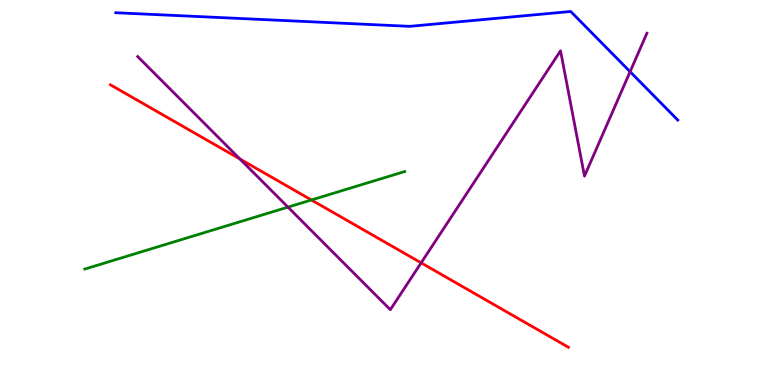[{'lines': ['blue', 'red'], 'intersections': []}, {'lines': ['green', 'red'], 'intersections': [{'x': 4.02, 'y': 4.81}]}, {'lines': ['purple', 'red'], 'intersections': [{'x': 3.1, 'y': 5.87}, {'x': 5.43, 'y': 3.17}]}, {'lines': ['blue', 'green'], 'intersections': []}, {'lines': ['blue', 'purple'], 'intersections': [{'x': 8.13, 'y': 8.14}]}, {'lines': ['green', 'purple'], 'intersections': [{'x': 3.72, 'y': 4.62}]}]